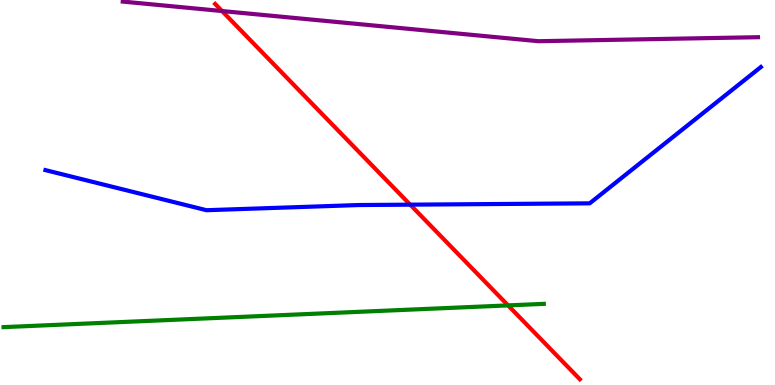[{'lines': ['blue', 'red'], 'intersections': [{'x': 5.29, 'y': 4.68}]}, {'lines': ['green', 'red'], 'intersections': [{'x': 6.56, 'y': 2.07}]}, {'lines': ['purple', 'red'], 'intersections': [{'x': 2.87, 'y': 9.71}]}, {'lines': ['blue', 'green'], 'intersections': []}, {'lines': ['blue', 'purple'], 'intersections': []}, {'lines': ['green', 'purple'], 'intersections': []}]